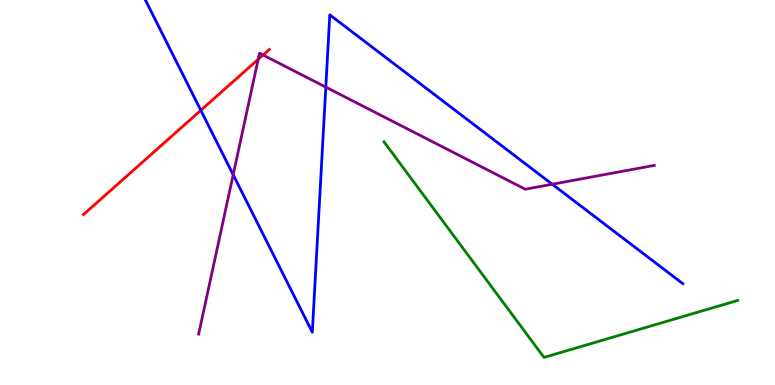[{'lines': ['blue', 'red'], 'intersections': [{'x': 2.59, 'y': 7.13}]}, {'lines': ['green', 'red'], 'intersections': []}, {'lines': ['purple', 'red'], 'intersections': [{'x': 3.33, 'y': 8.46}, {'x': 3.39, 'y': 8.57}]}, {'lines': ['blue', 'green'], 'intersections': []}, {'lines': ['blue', 'purple'], 'intersections': [{'x': 3.01, 'y': 5.46}, {'x': 4.2, 'y': 7.74}, {'x': 7.13, 'y': 5.21}]}, {'lines': ['green', 'purple'], 'intersections': []}]